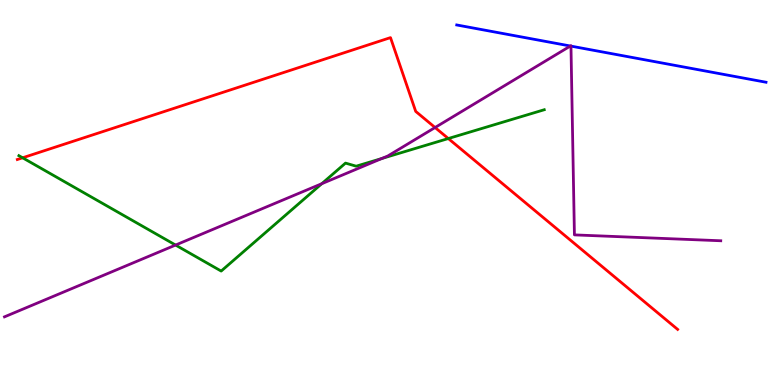[{'lines': ['blue', 'red'], 'intersections': []}, {'lines': ['green', 'red'], 'intersections': [{'x': 0.292, 'y': 5.9}, {'x': 5.78, 'y': 6.4}]}, {'lines': ['purple', 'red'], 'intersections': [{'x': 5.61, 'y': 6.69}]}, {'lines': ['blue', 'green'], 'intersections': []}, {'lines': ['blue', 'purple'], 'intersections': [{'x': 7.36, 'y': 8.8}, {'x': 7.37, 'y': 8.8}]}, {'lines': ['green', 'purple'], 'intersections': [{'x': 2.27, 'y': 3.63}, {'x': 4.15, 'y': 5.23}, {'x': 4.93, 'y': 5.88}]}]